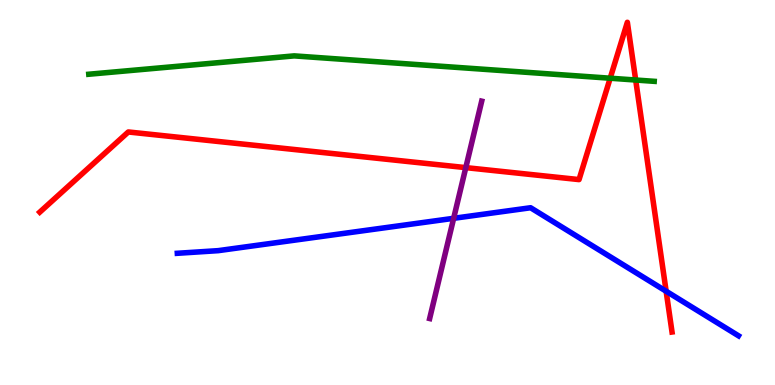[{'lines': ['blue', 'red'], 'intersections': [{'x': 8.6, 'y': 2.44}]}, {'lines': ['green', 'red'], 'intersections': [{'x': 7.87, 'y': 7.97}, {'x': 8.2, 'y': 7.92}]}, {'lines': ['purple', 'red'], 'intersections': [{'x': 6.01, 'y': 5.65}]}, {'lines': ['blue', 'green'], 'intersections': []}, {'lines': ['blue', 'purple'], 'intersections': [{'x': 5.85, 'y': 4.33}]}, {'lines': ['green', 'purple'], 'intersections': []}]